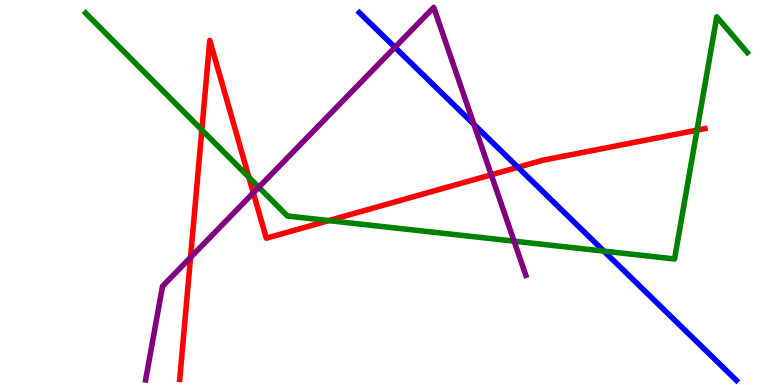[{'lines': ['blue', 'red'], 'intersections': [{'x': 6.68, 'y': 5.66}]}, {'lines': ['green', 'red'], 'intersections': [{'x': 2.6, 'y': 6.62}, {'x': 3.21, 'y': 5.4}, {'x': 4.24, 'y': 4.27}, {'x': 8.99, 'y': 6.62}]}, {'lines': ['purple', 'red'], 'intersections': [{'x': 2.46, 'y': 3.31}, {'x': 3.27, 'y': 4.99}, {'x': 6.34, 'y': 5.46}]}, {'lines': ['blue', 'green'], 'intersections': [{'x': 7.79, 'y': 3.48}]}, {'lines': ['blue', 'purple'], 'intersections': [{'x': 5.1, 'y': 8.77}, {'x': 6.12, 'y': 6.77}]}, {'lines': ['green', 'purple'], 'intersections': [{'x': 3.34, 'y': 5.14}, {'x': 6.63, 'y': 3.74}]}]